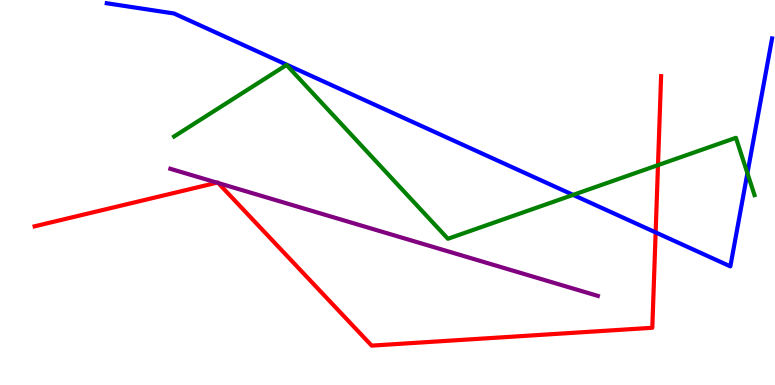[{'lines': ['blue', 'red'], 'intersections': [{'x': 8.46, 'y': 3.96}]}, {'lines': ['green', 'red'], 'intersections': [{'x': 8.49, 'y': 5.71}]}, {'lines': ['purple', 'red'], 'intersections': [{'x': 2.8, 'y': 5.26}, {'x': 2.82, 'y': 5.25}]}, {'lines': ['blue', 'green'], 'intersections': [{'x': 7.39, 'y': 4.94}, {'x': 9.64, 'y': 5.5}]}, {'lines': ['blue', 'purple'], 'intersections': []}, {'lines': ['green', 'purple'], 'intersections': []}]